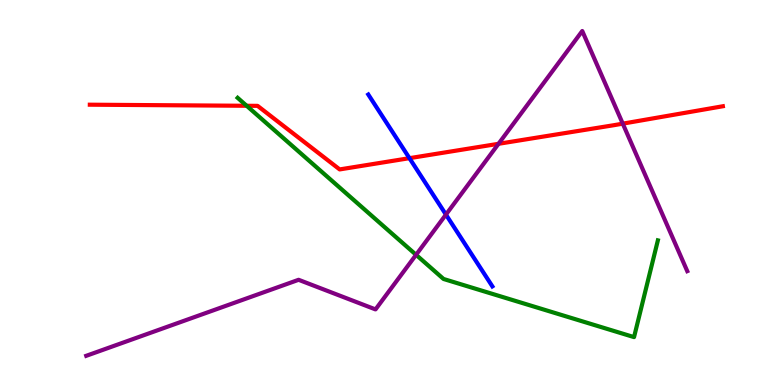[{'lines': ['blue', 'red'], 'intersections': [{'x': 5.28, 'y': 5.89}]}, {'lines': ['green', 'red'], 'intersections': [{'x': 3.18, 'y': 7.25}]}, {'lines': ['purple', 'red'], 'intersections': [{'x': 6.43, 'y': 6.26}, {'x': 8.04, 'y': 6.79}]}, {'lines': ['blue', 'green'], 'intersections': []}, {'lines': ['blue', 'purple'], 'intersections': [{'x': 5.75, 'y': 4.43}]}, {'lines': ['green', 'purple'], 'intersections': [{'x': 5.37, 'y': 3.38}]}]